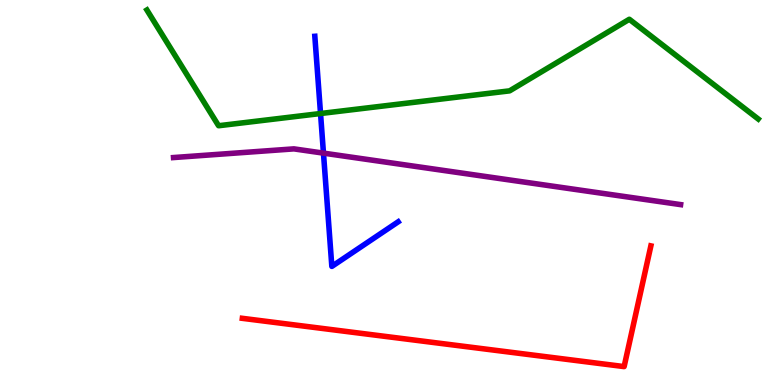[{'lines': ['blue', 'red'], 'intersections': []}, {'lines': ['green', 'red'], 'intersections': []}, {'lines': ['purple', 'red'], 'intersections': []}, {'lines': ['blue', 'green'], 'intersections': [{'x': 4.14, 'y': 7.05}]}, {'lines': ['blue', 'purple'], 'intersections': [{'x': 4.17, 'y': 6.02}]}, {'lines': ['green', 'purple'], 'intersections': []}]